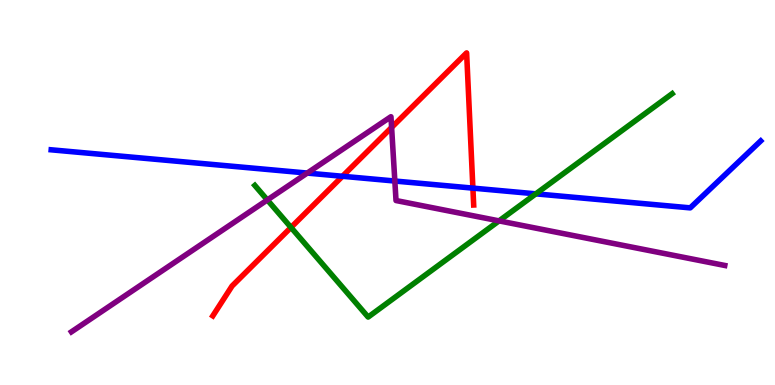[{'lines': ['blue', 'red'], 'intersections': [{'x': 4.42, 'y': 5.42}, {'x': 6.1, 'y': 5.11}]}, {'lines': ['green', 'red'], 'intersections': [{'x': 3.75, 'y': 4.09}]}, {'lines': ['purple', 'red'], 'intersections': [{'x': 5.05, 'y': 6.69}]}, {'lines': ['blue', 'green'], 'intersections': [{'x': 6.91, 'y': 4.97}]}, {'lines': ['blue', 'purple'], 'intersections': [{'x': 3.96, 'y': 5.5}, {'x': 5.09, 'y': 5.3}]}, {'lines': ['green', 'purple'], 'intersections': [{'x': 3.45, 'y': 4.81}, {'x': 6.44, 'y': 4.26}]}]